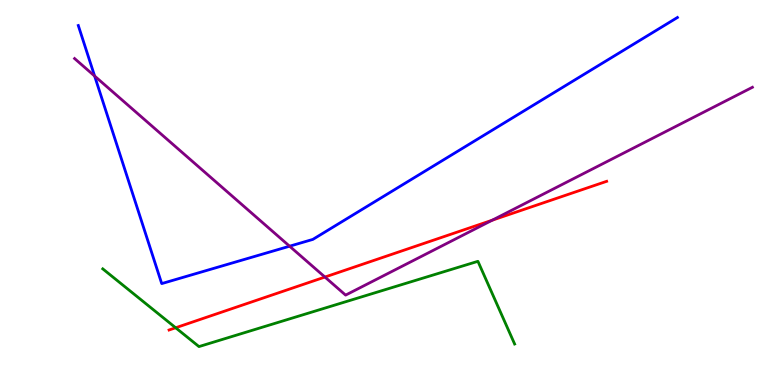[{'lines': ['blue', 'red'], 'intersections': []}, {'lines': ['green', 'red'], 'intersections': [{'x': 2.27, 'y': 1.49}]}, {'lines': ['purple', 'red'], 'intersections': [{'x': 4.19, 'y': 2.8}, {'x': 6.35, 'y': 4.28}]}, {'lines': ['blue', 'green'], 'intersections': []}, {'lines': ['blue', 'purple'], 'intersections': [{'x': 1.22, 'y': 8.03}, {'x': 3.74, 'y': 3.61}]}, {'lines': ['green', 'purple'], 'intersections': []}]